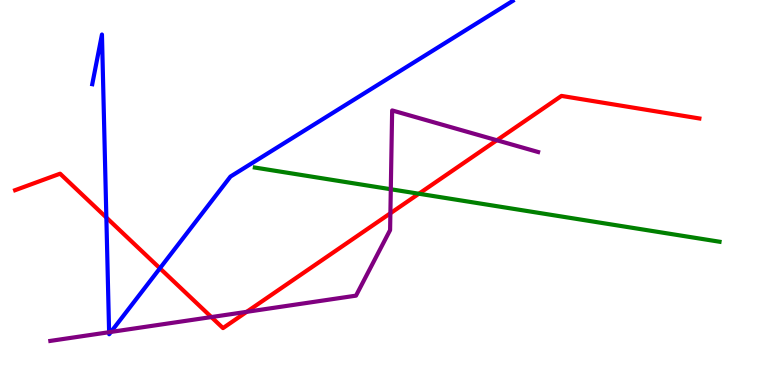[{'lines': ['blue', 'red'], 'intersections': [{'x': 1.37, 'y': 4.35}, {'x': 2.06, 'y': 3.03}]}, {'lines': ['green', 'red'], 'intersections': [{'x': 5.4, 'y': 4.97}]}, {'lines': ['purple', 'red'], 'intersections': [{'x': 2.73, 'y': 1.76}, {'x': 3.18, 'y': 1.9}, {'x': 5.04, 'y': 4.46}, {'x': 6.41, 'y': 6.36}]}, {'lines': ['blue', 'green'], 'intersections': []}, {'lines': ['blue', 'purple'], 'intersections': [{'x': 1.41, 'y': 1.37}, {'x': 1.43, 'y': 1.38}]}, {'lines': ['green', 'purple'], 'intersections': [{'x': 5.04, 'y': 5.08}]}]